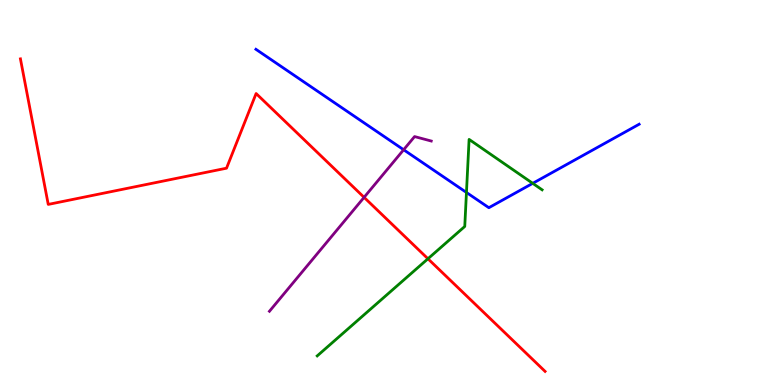[{'lines': ['blue', 'red'], 'intersections': []}, {'lines': ['green', 'red'], 'intersections': [{'x': 5.52, 'y': 3.28}]}, {'lines': ['purple', 'red'], 'intersections': [{'x': 4.7, 'y': 4.87}]}, {'lines': ['blue', 'green'], 'intersections': [{'x': 6.02, 'y': 5.0}, {'x': 6.87, 'y': 5.24}]}, {'lines': ['blue', 'purple'], 'intersections': [{'x': 5.21, 'y': 6.11}]}, {'lines': ['green', 'purple'], 'intersections': []}]